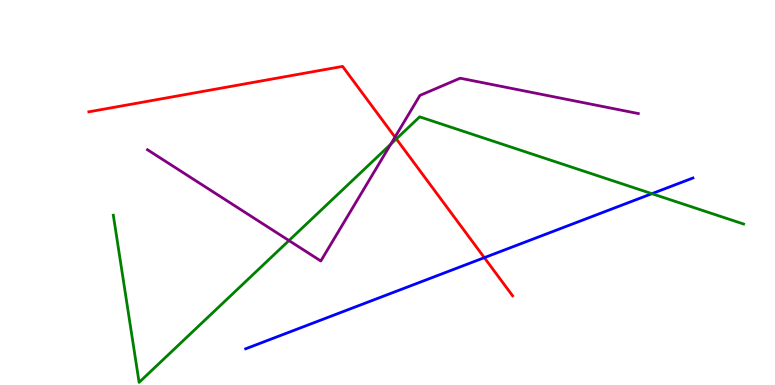[{'lines': ['blue', 'red'], 'intersections': [{'x': 6.25, 'y': 3.31}]}, {'lines': ['green', 'red'], 'intersections': [{'x': 5.11, 'y': 6.39}]}, {'lines': ['purple', 'red'], 'intersections': [{'x': 5.1, 'y': 6.44}]}, {'lines': ['blue', 'green'], 'intersections': [{'x': 8.41, 'y': 4.97}]}, {'lines': ['blue', 'purple'], 'intersections': []}, {'lines': ['green', 'purple'], 'intersections': [{'x': 3.73, 'y': 3.75}, {'x': 5.04, 'y': 6.25}]}]